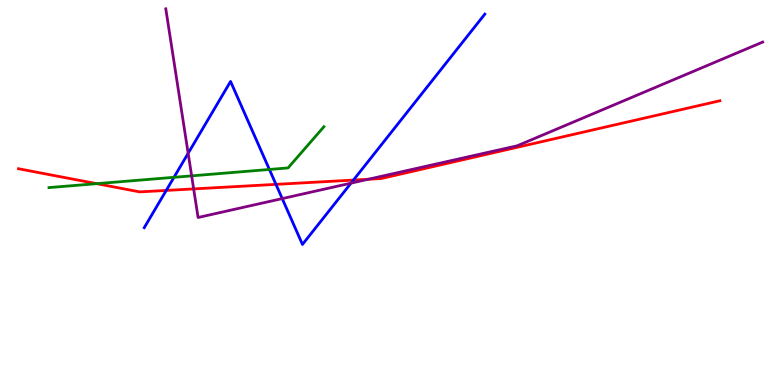[{'lines': ['blue', 'red'], 'intersections': [{'x': 2.14, 'y': 5.05}, {'x': 3.56, 'y': 5.21}, {'x': 4.56, 'y': 5.32}]}, {'lines': ['green', 'red'], 'intersections': [{'x': 1.25, 'y': 5.23}]}, {'lines': ['purple', 'red'], 'intersections': [{'x': 2.5, 'y': 5.09}, {'x': 4.75, 'y': 5.34}]}, {'lines': ['blue', 'green'], 'intersections': [{'x': 2.24, 'y': 5.39}, {'x': 3.48, 'y': 5.6}]}, {'lines': ['blue', 'purple'], 'intersections': [{'x': 2.43, 'y': 6.02}, {'x': 3.64, 'y': 4.84}, {'x': 4.53, 'y': 5.24}]}, {'lines': ['green', 'purple'], 'intersections': [{'x': 2.47, 'y': 5.43}]}]